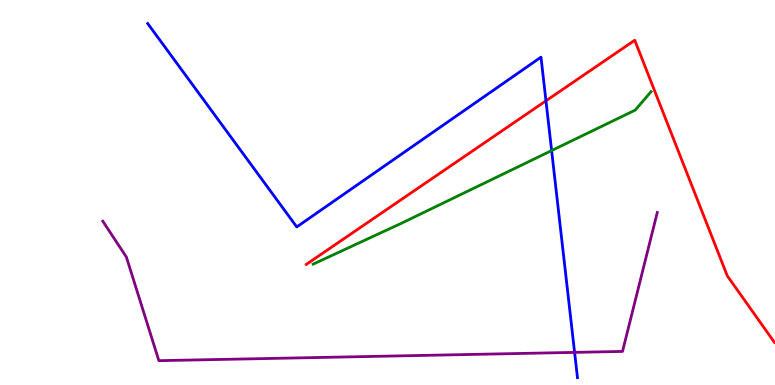[{'lines': ['blue', 'red'], 'intersections': [{'x': 7.04, 'y': 7.38}]}, {'lines': ['green', 'red'], 'intersections': []}, {'lines': ['purple', 'red'], 'intersections': []}, {'lines': ['blue', 'green'], 'intersections': [{'x': 7.12, 'y': 6.09}]}, {'lines': ['blue', 'purple'], 'intersections': [{'x': 7.41, 'y': 0.847}]}, {'lines': ['green', 'purple'], 'intersections': []}]